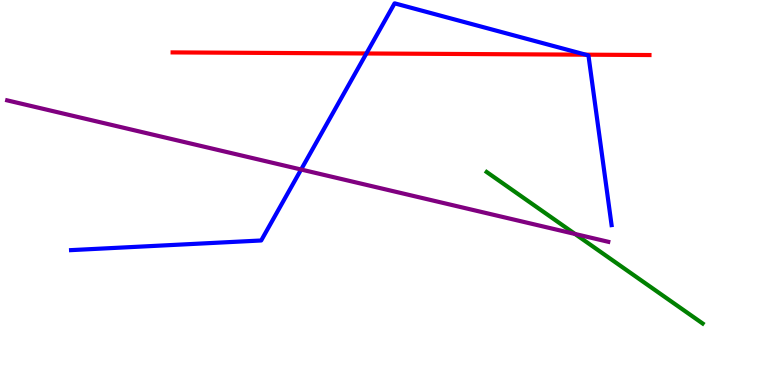[{'lines': ['blue', 'red'], 'intersections': [{'x': 4.73, 'y': 8.61}, {'x': 7.56, 'y': 8.58}]}, {'lines': ['green', 'red'], 'intersections': []}, {'lines': ['purple', 'red'], 'intersections': []}, {'lines': ['blue', 'green'], 'intersections': []}, {'lines': ['blue', 'purple'], 'intersections': [{'x': 3.89, 'y': 5.6}]}, {'lines': ['green', 'purple'], 'intersections': [{'x': 7.42, 'y': 3.92}]}]